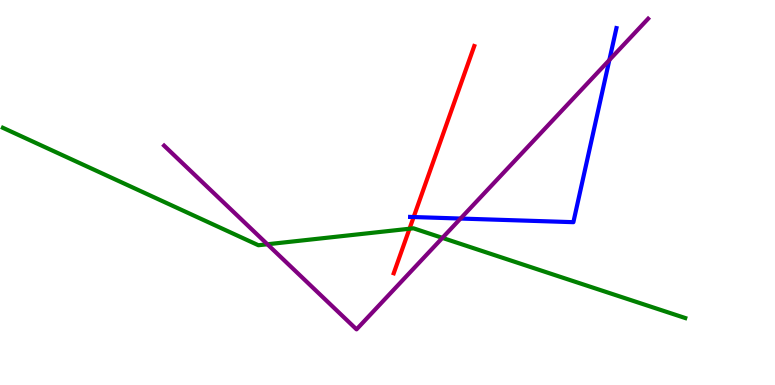[{'lines': ['blue', 'red'], 'intersections': [{'x': 5.34, 'y': 4.36}]}, {'lines': ['green', 'red'], 'intersections': [{'x': 5.28, 'y': 4.06}]}, {'lines': ['purple', 'red'], 'intersections': []}, {'lines': ['blue', 'green'], 'intersections': []}, {'lines': ['blue', 'purple'], 'intersections': [{'x': 5.94, 'y': 4.32}, {'x': 7.86, 'y': 8.44}]}, {'lines': ['green', 'purple'], 'intersections': [{'x': 3.45, 'y': 3.66}, {'x': 5.71, 'y': 3.82}]}]